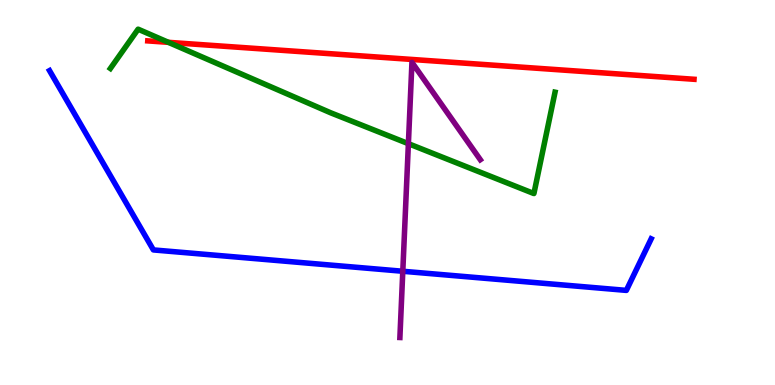[{'lines': ['blue', 'red'], 'intersections': []}, {'lines': ['green', 'red'], 'intersections': [{'x': 2.17, 'y': 8.9}]}, {'lines': ['purple', 'red'], 'intersections': []}, {'lines': ['blue', 'green'], 'intersections': []}, {'lines': ['blue', 'purple'], 'intersections': [{'x': 5.2, 'y': 2.95}]}, {'lines': ['green', 'purple'], 'intersections': [{'x': 5.27, 'y': 6.27}]}]